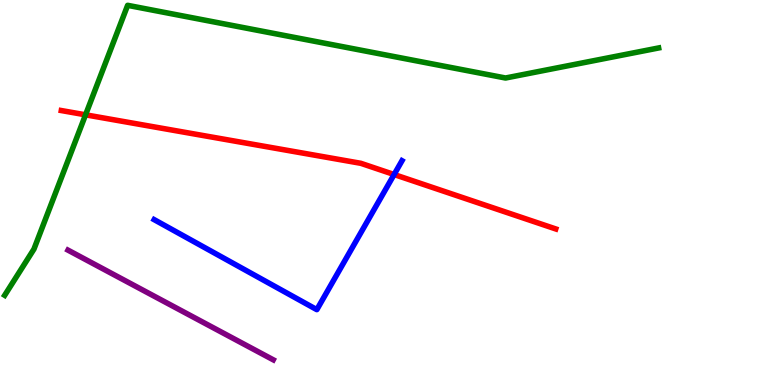[{'lines': ['blue', 'red'], 'intersections': [{'x': 5.09, 'y': 5.47}]}, {'lines': ['green', 'red'], 'intersections': [{'x': 1.1, 'y': 7.02}]}, {'lines': ['purple', 'red'], 'intersections': []}, {'lines': ['blue', 'green'], 'intersections': []}, {'lines': ['blue', 'purple'], 'intersections': []}, {'lines': ['green', 'purple'], 'intersections': []}]